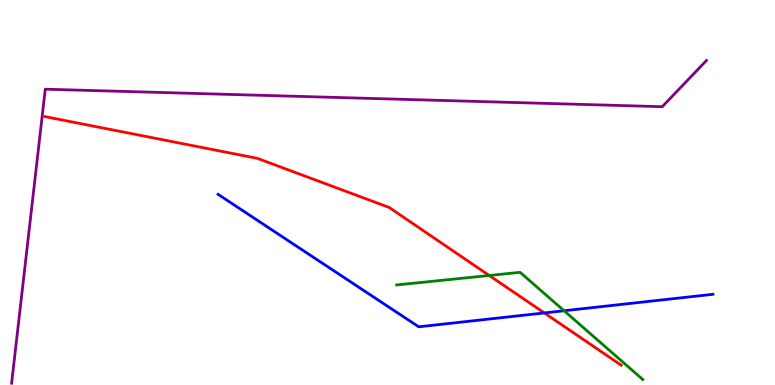[{'lines': ['blue', 'red'], 'intersections': [{'x': 7.02, 'y': 1.87}]}, {'lines': ['green', 'red'], 'intersections': [{'x': 6.31, 'y': 2.84}]}, {'lines': ['purple', 'red'], 'intersections': []}, {'lines': ['blue', 'green'], 'intersections': [{'x': 7.28, 'y': 1.93}]}, {'lines': ['blue', 'purple'], 'intersections': []}, {'lines': ['green', 'purple'], 'intersections': []}]